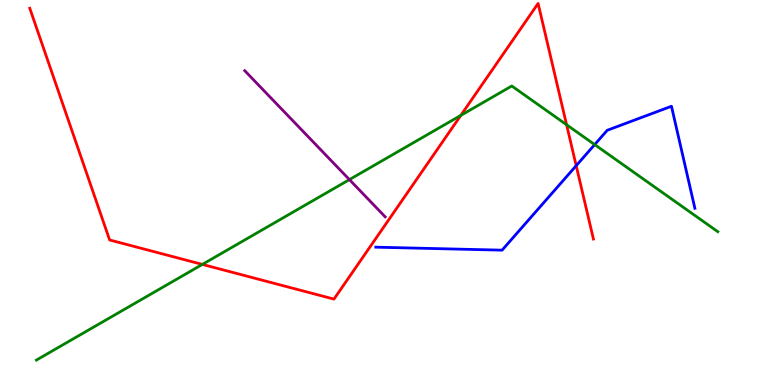[{'lines': ['blue', 'red'], 'intersections': [{'x': 7.43, 'y': 5.7}]}, {'lines': ['green', 'red'], 'intersections': [{'x': 2.61, 'y': 3.13}, {'x': 5.95, 'y': 7.0}, {'x': 7.31, 'y': 6.76}]}, {'lines': ['purple', 'red'], 'intersections': []}, {'lines': ['blue', 'green'], 'intersections': [{'x': 7.67, 'y': 6.24}]}, {'lines': ['blue', 'purple'], 'intersections': []}, {'lines': ['green', 'purple'], 'intersections': [{'x': 4.51, 'y': 5.33}]}]